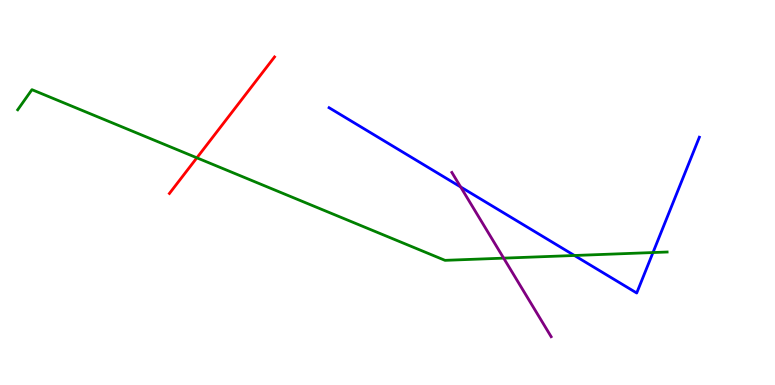[{'lines': ['blue', 'red'], 'intersections': []}, {'lines': ['green', 'red'], 'intersections': [{'x': 2.54, 'y': 5.9}]}, {'lines': ['purple', 'red'], 'intersections': []}, {'lines': ['blue', 'green'], 'intersections': [{'x': 7.41, 'y': 3.36}, {'x': 8.43, 'y': 3.44}]}, {'lines': ['blue', 'purple'], 'intersections': [{'x': 5.94, 'y': 5.14}]}, {'lines': ['green', 'purple'], 'intersections': [{'x': 6.5, 'y': 3.29}]}]